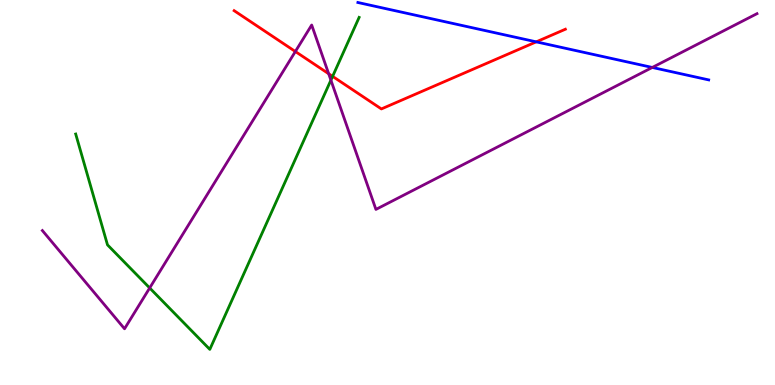[{'lines': ['blue', 'red'], 'intersections': [{'x': 6.92, 'y': 8.91}]}, {'lines': ['green', 'red'], 'intersections': [{'x': 4.29, 'y': 8.02}]}, {'lines': ['purple', 'red'], 'intersections': [{'x': 3.81, 'y': 8.66}, {'x': 4.24, 'y': 8.08}]}, {'lines': ['blue', 'green'], 'intersections': []}, {'lines': ['blue', 'purple'], 'intersections': [{'x': 8.42, 'y': 8.25}]}, {'lines': ['green', 'purple'], 'intersections': [{'x': 1.93, 'y': 2.52}, {'x': 4.27, 'y': 7.92}]}]